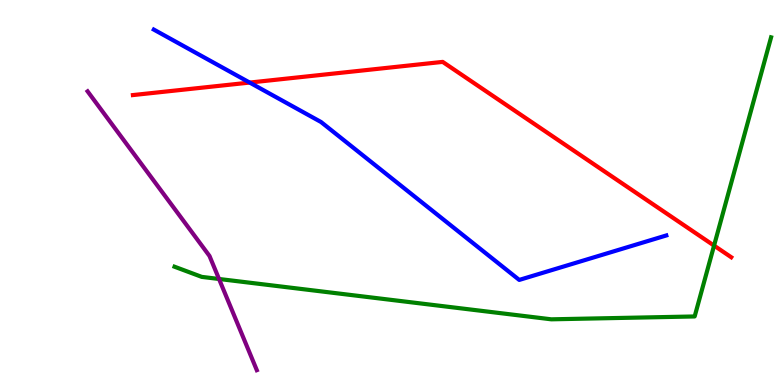[{'lines': ['blue', 'red'], 'intersections': [{'x': 3.22, 'y': 7.86}]}, {'lines': ['green', 'red'], 'intersections': [{'x': 9.21, 'y': 3.62}]}, {'lines': ['purple', 'red'], 'intersections': []}, {'lines': ['blue', 'green'], 'intersections': []}, {'lines': ['blue', 'purple'], 'intersections': []}, {'lines': ['green', 'purple'], 'intersections': [{'x': 2.83, 'y': 2.75}]}]